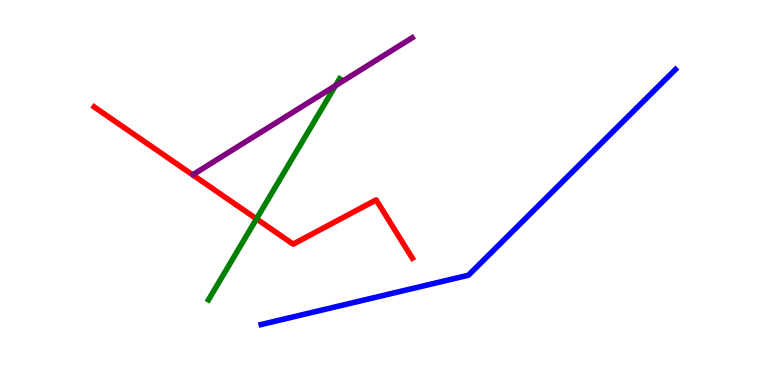[{'lines': ['blue', 'red'], 'intersections': []}, {'lines': ['green', 'red'], 'intersections': [{'x': 3.31, 'y': 4.32}]}, {'lines': ['purple', 'red'], 'intersections': []}, {'lines': ['blue', 'green'], 'intersections': []}, {'lines': ['blue', 'purple'], 'intersections': []}, {'lines': ['green', 'purple'], 'intersections': [{'x': 4.33, 'y': 7.77}]}]